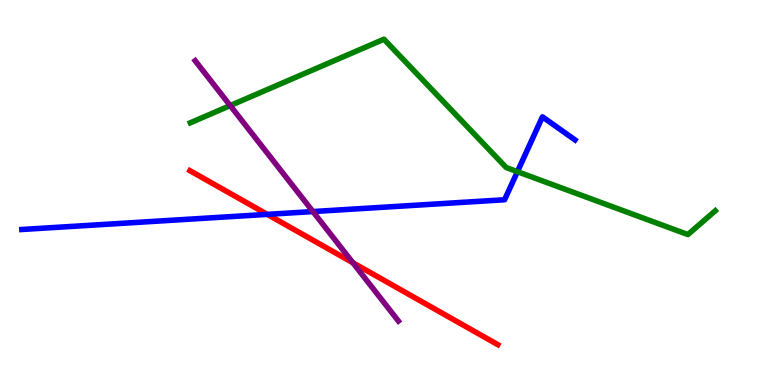[{'lines': ['blue', 'red'], 'intersections': [{'x': 3.45, 'y': 4.43}]}, {'lines': ['green', 'red'], 'intersections': []}, {'lines': ['purple', 'red'], 'intersections': [{'x': 4.55, 'y': 3.18}]}, {'lines': ['blue', 'green'], 'intersections': [{'x': 6.68, 'y': 5.54}]}, {'lines': ['blue', 'purple'], 'intersections': [{'x': 4.04, 'y': 4.5}]}, {'lines': ['green', 'purple'], 'intersections': [{'x': 2.97, 'y': 7.26}]}]